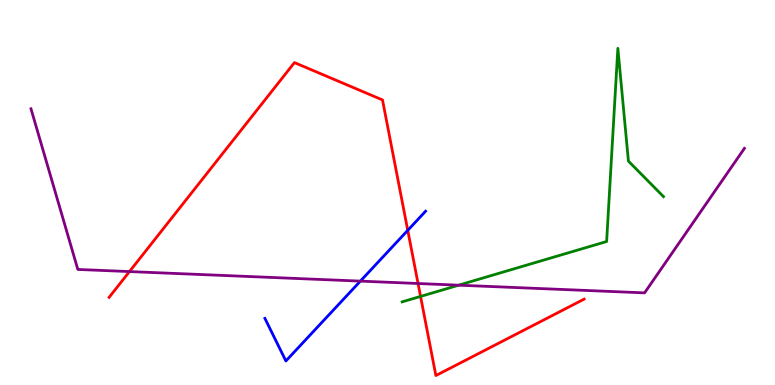[{'lines': ['blue', 'red'], 'intersections': [{'x': 5.26, 'y': 4.02}]}, {'lines': ['green', 'red'], 'intersections': [{'x': 5.43, 'y': 2.3}]}, {'lines': ['purple', 'red'], 'intersections': [{'x': 1.67, 'y': 2.95}, {'x': 5.39, 'y': 2.64}]}, {'lines': ['blue', 'green'], 'intersections': []}, {'lines': ['blue', 'purple'], 'intersections': [{'x': 4.65, 'y': 2.7}]}, {'lines': ['green', 'purple'], 'intersections': [{'x': 5.92, 'y': 2.59}]}]